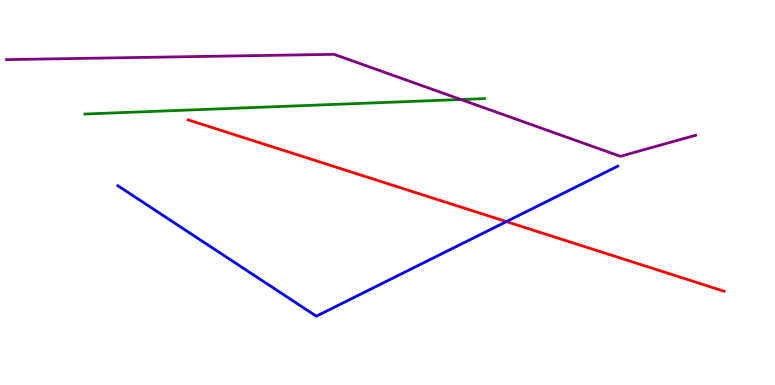[{'lines': ['blue', 'red'], 'intersections': [{'x': 6.53, 'y': 4.24}]}, {'lines': ['green', 'red'], 'intersections': []}, {'lines': ['purple', 'red'], 'intersections': []}, {'lines': ['blue', 'green'], 'intersections': []}, {'lines': ['blue', 'purple'], 'intersections': []}, {'lines': ['green', 'purple'], 'intersections': [{'x': 5.95, 'y': 7.42}]}]